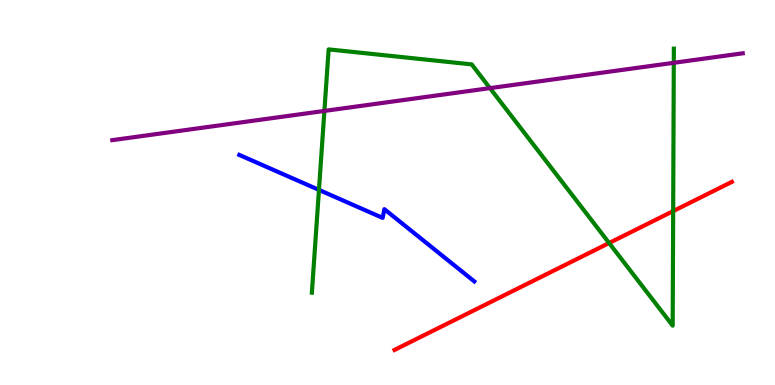[{'lines': ['blue', 'red'], 'intersections': []}, {'lines': ['green', 'red'], 'intersections': [{'x': 7.86, 'y': 3.69}, {'x': 8.69, 'y': 4.52}]}, {'lines': ['purple', 'red'], 'intersections': []}, {'lines': ['blue', 'green'], 'intersections': [{'x': 4.12, 'y': 5.07}]}, {'lines': ['blue', 'purple'], 'intersections': []}, {'lines': ['green', 'purple'], 'intersections': [{'x': 4.19, 'y': 7.12}, {'x': 6.32, 'y': 7.71}, {'x': 8.69, 'y': 8.37}]}]